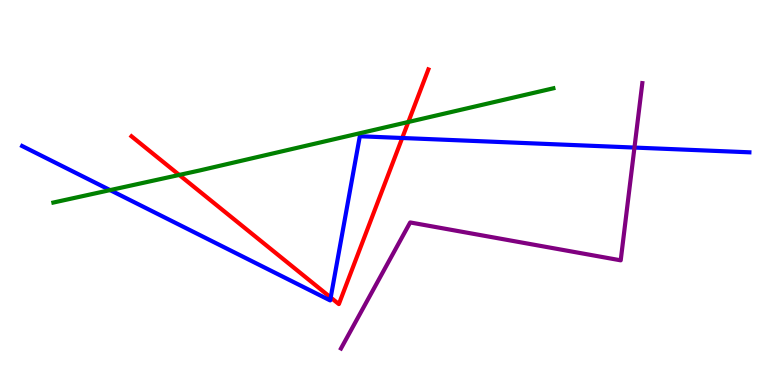[{'lines': ['blue', 'red'], 'intersections': [{'x': 4.27, 'y': 2.27}, {'x': 5.19, 'y': 6.42}]}, {'lines': ['green', 'red'], 'intersections': [{'x': 2.31, 'y': 5.46}, {'x': 5.27, 'y': 6.83}]}, {'lines': ['purple', 'red'], 'intersections': []}, {'lines': ['blue', 'green'], 'intersections': [{'x': 1.42, 'y': 5.06}]}, {'lines': ['blue', 'purple'], 'intersections': [{'x': 8.19, 'y': 6.17}]}, {'lines': ['green', 'purple'], 'intersections': []}]